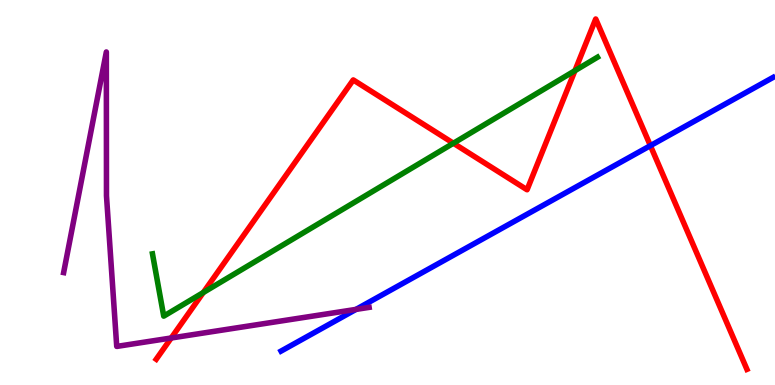[{'lines': ['blue', 'red'], 'intersections': [{'x': 8.39, 'y': 6.22}]}, {'lines': ['green', 'red'], 'intersections': [{'x': 2.62, 'y': 2.4}, {'x': 5.85, 'y': 6.28}, {'x': 7.42, 'y': 8.16}]}, {'lines': ['purple', 'red'], 'intersections': [{'x': 2.21, 'y': 1.22}]}, {'lines': ['blue', 'green'], 'intersections': []}, {'lines': ['blue', 'purple'], 'intersections': [{'x': 4.59, 'y': 1.96}]}, {'lines': ['green', 'purple'], 'intersections': []}]